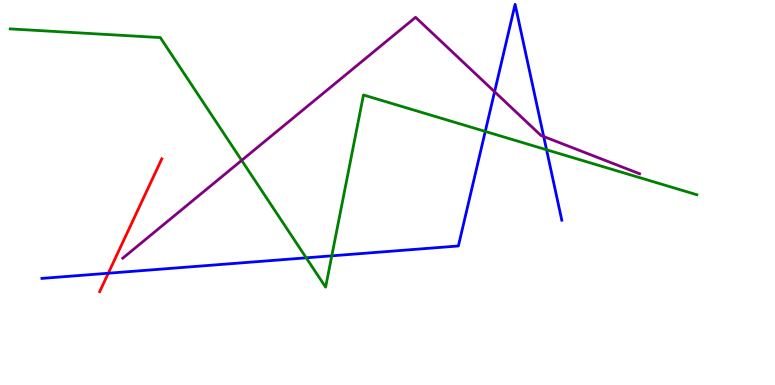[{'lines': ['blue', 'red'], 'intersections': [{'x': 1.4, 'y': 2.9}]}, {'lines': ['green', 'red'], 'intersections': []}, {'lines': ['purple', 'red'], 'intersections': []}, {'lines': ['blue', 'green'], 'intersections': [{'x': 3.95, 'y': 3.3}, {'x': 4.28, 'y': 3.35}, {'x': 6.26, 'y': 6.59}, {'x': 7.05, 'y': 6.11}]}, {'lines': ['blue', 'purple'], 'intersections': [{'x': 6.38, 'y': 7.62}, {'x': 7.02, 'y': 6.45}]}, {'lines': ['green', 'purple'], 'intersections': [{'x': 3.12, 'y': 5.83}]}]